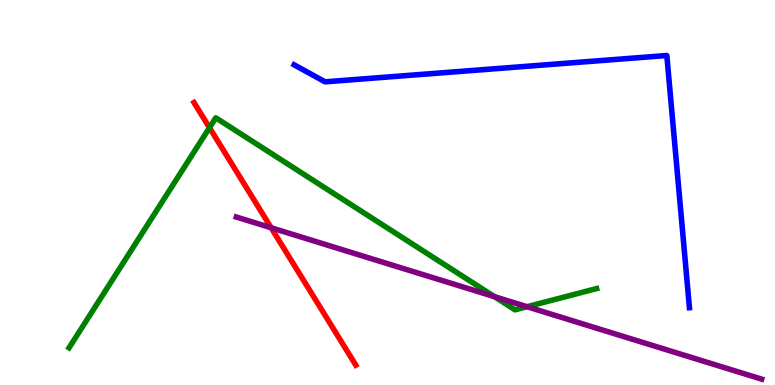[{'lines': ['blue', 'red'], 'intersections': []}, {'lines': ['green', 'red'], 'intersections': [{'x': 2.7, 'y': 6.68}]}, {'lines': ['purple', 'red'], 'intersections': [{'x': 3.5, 'y': 4.08}]}, {'lines': ['blue', 'green'], 'intersections': []}, {'lines': ['blue', 'purple'], 'intersections': []}, {'lines': ['green', 'purple'], 'intersections': [{'x': 6.38, 'y': 2.29}, {'x': 6.8, 'y': 2.03}]}]